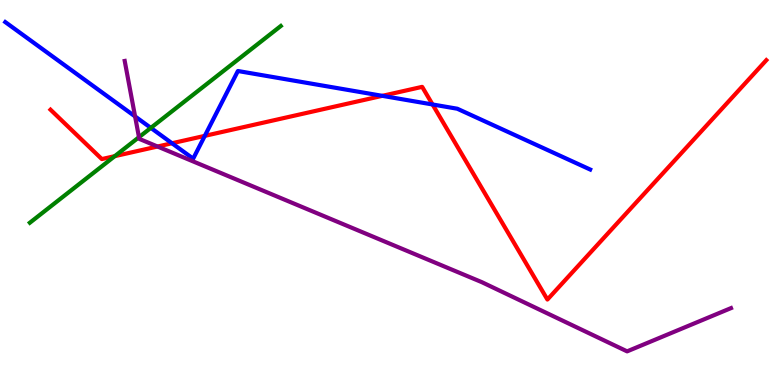[{'lines': ['blue', 'red'], 'intersections': [{'x': 2.22, 'y': 6.28}, {'x': 2.64, 'y': 6.47}, {'x': 4.93, 'y': 7.51}, {'x': 5.58, 'y': 7.29}]}, {'lines': ['green', 'red'], 'intersections': [{'x': 1.48, 'y': 5.94}]}, {'lines': ['purple', 'red'], 'intersections': [{'x': 2.03, 'y': 6.19}]}, {'lines': ['blue', 'green'], 'intersections': [{'x': 1.95, 'y': 6.68}]}, {'lines': ['blue', 'purple'], 'intersections': [{'x': 1.74, 'y': 6.98}]}, {'lines': ['green', 'purple'], 'intersections': [{'x': 1.79, 'y': 6.44}]}]